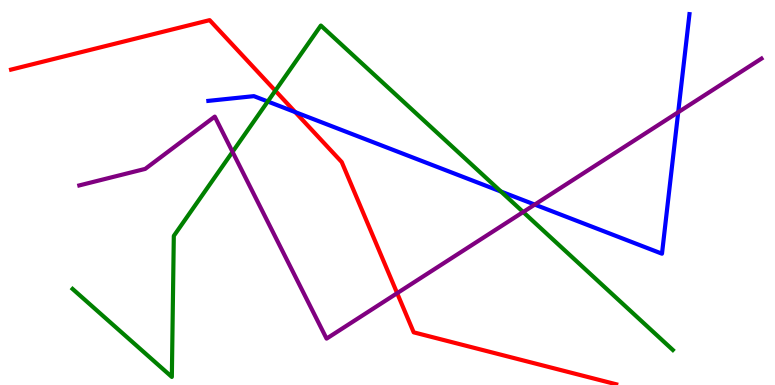[{'lines': ['blue', 'red'], 'intersections': [{'x': 3.81, 'y': 7.09}]}, {'lines': ['green', 'red'], 'intersections': [{'x': 3.55, 'y': 7.64}]}, {'lines': ['purple', 'red'], 'intersections': [{'x': 5.12, 'y': 2.38}]}, {'lines': ['blue', 'green'], 'intersections': [{'x': 3.45, 'y': 7.36}, {'x': 6.46, 'y': 5.03}]}, {'lines': ['blue', 'purple'], 'intersections': [{'x': 6.9, 'y': 4.69}, {'x': 8.75, 'y': 7.09}]}, {'lines': ['green', 'purple'], 'intersections': [{'x': 3.0, 'y': 6.06}, {'x': 6.75, 'y': 4.49}]}]